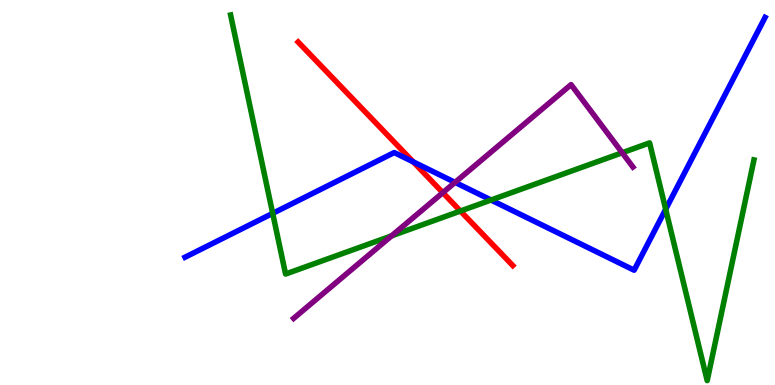[{'lines': ['blue', 'red'], 'intersections': [{'x': 5.33, 'y': 5.8}]}, {'lines': ['green', 'red'], 'intersections': [{'x': 5.94, 'y': 4.52}]}, {'lines': ['purple', 'red'], 'intersections': [{'x': 5.71, 'y': 5.0}]}, {'lines': ['blue', 'green'], 'intersections': [{'x': 3.52, 'y': 4.46}, {'x': 6.34, 'y': 4.8}, {'x': 8.59, 'y': 4.56}]}, {'lines': ['blue', 'purple'], 'intersections': [{'x': 5.87, 'y': 5.26}]}, {'lines': ['green', 'purple'], 'intersections': [{'x': 5.05, 'y': 3.87}, {'x': 8.03, 'y': 6.03}]}]